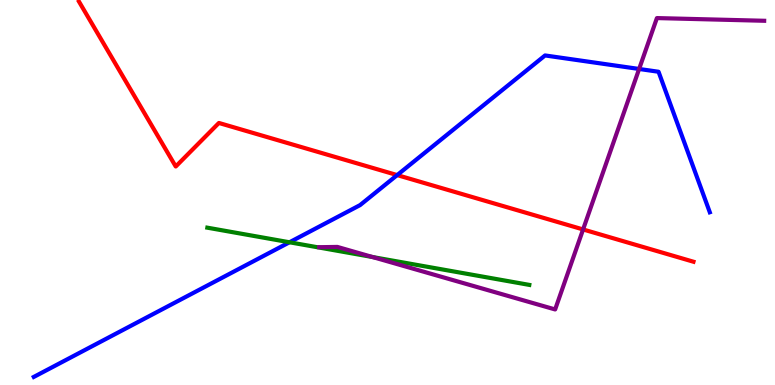[{'lines': ['blue', 'red'], 'intersections': [{'x': 5.12, 'y': 5.45}]}, {'lines': ['green', 'red'], 'intersections': []}, {'lines': ['purple', 'red'], 'intersections': [{'x': 7.52, 'y': 4.04}]}, {'lines': ['blue', 'green'], 'intersections': [{'x': 3.74, 'y': 3.71}]}, {'lines': ['blue', 'purple'], 'intersections': [{'x': 8.25, 'y': 8.21}]}, {'lines': ['green', 'purple'], 'intersections': [{'x': 4.81, 'y': 3.32}]}]